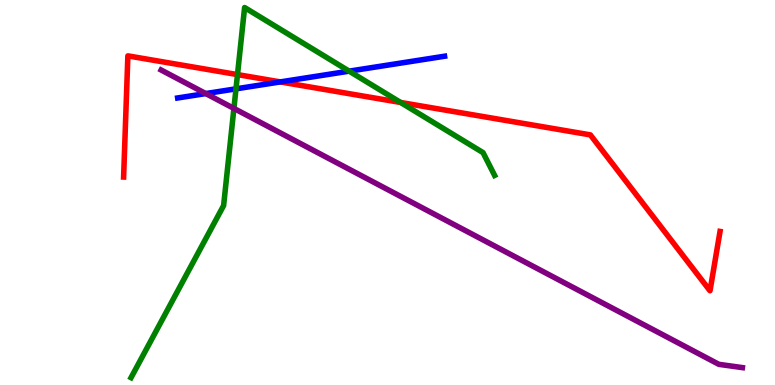[{'lines': ['blue', 'red'], 'intersections': [{'x': 3.62, 'y': 7.87}]}, {'lines': ['green', 'red'], 'intersections': [{'x': 3.06, 'y': 8.06}, {'x': 5.17, 'y': 7.34}]}, {'lines': ['purple', 'red'], 'intersections': []}, {'lines': ['blue', 'green'], 'intersections': [{'x': 3.04, 'y': 7.69}, {'x': 4.51, 'y': 8.15}]}, {'lines': ['blue', 'purple'], 'intersections': [{'x': 2.66, 'y': 7.57}]}, {'lines': ['green', 'purple'], 'intersections': [{'x': 3.02, 'y': 7.18}]}]